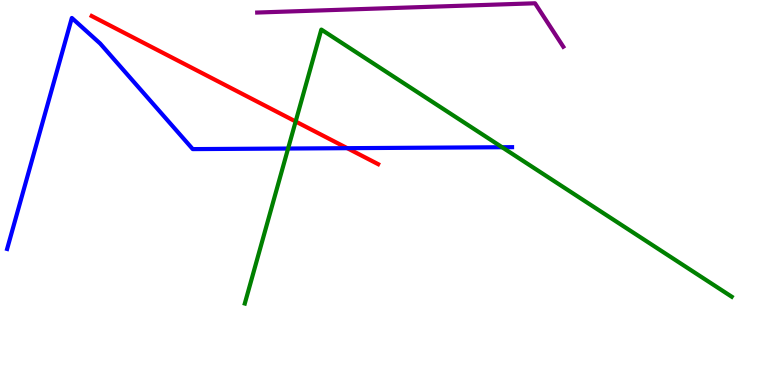[{'lines': ['blue', 'red'], 'intersections': [{'x': 4.48, 'y': 6.15}]}, {'lines': ['green', 'red'], 'intersections': [{'x': 3.81, 'y': 6.84}]}, {'lines': ['purple', 'red'], 'intersections': []}, {'lines': ['blue', 'green'], 'intersections': [{'x': 3.72, 'y': 6.14}, {'x': 6.48, 'y': 6.18}]}, {'lines': ['blue', 'purple'], 'intersections': []}, {'lines': ['green', 'purple'], 'intersections': []}]